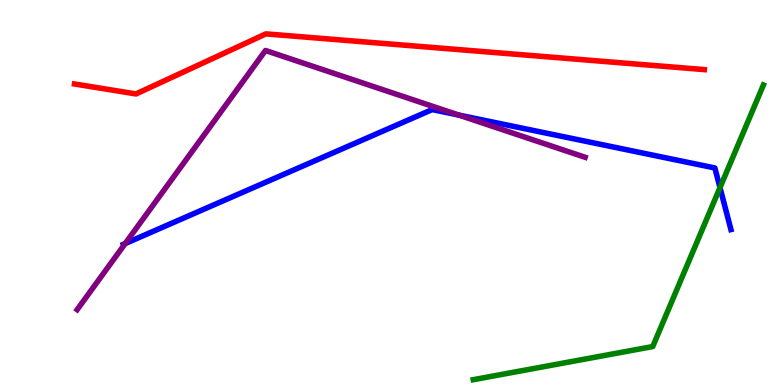[{'lines': ['blue', 'red'], 'intersections': []}, {'lines': ['green', 'red'], 'intersections': []}, {'lines': ['purple', 'red'], 'intersections': []}, {'lines': ['blue', 'green'], 'intersections': [{'x': 9.29, 'y': 5.13}]}, {'lines': ['blue', 'purple'], 'intersections': [{'x': 1.62, 'y': 3.67}, {'x': 5.92, 'y': 7.01}]}, {'lines': ['green', 'purple'], 'intersections': []}]